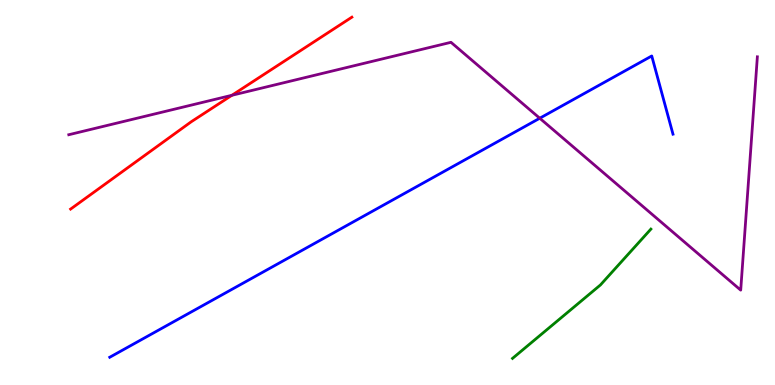[{'lines': ['blue', 'red'], 'intersections': []}, {'lines': ['green', 'red'], 'intersections': []}, {'lines': ['purple', 'red'], 'intersections': [{'x': 2.99, 'y': 7.53}]}, {'lines': ['blue', 'green'], 'intersections': []}, {'lines': ['blue', 'purple'], 'intersections': [{'x': 6.96, 'y': 6.93}]}, {'lines': ['green', 'purple'], 'intersections': []}]